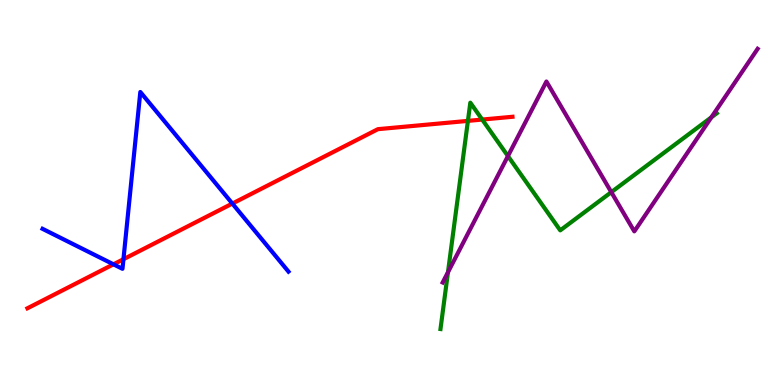[{'lines': ['blue', 'red'], 'intersections': [{'x': 1.46, 'y': 3.13}, {'x': 1.59, 'y': 3.27}, {'x': 3.0, 'y': 4.71}]}, {'lines': ['green', 'red'], 'intersections': [{'x': 6.04, 'y': 6.86}, {'x': 6.22, 'y': 6.89}]}, {'lines': ['purple', 'red'], 'intersections': []}, {'lines': ['blue', 'green'], 'intersections': []}, {'lines': ['blue', 'purple'], 'intersections': []}, {'lines': ['green', 'purple'], 'intersections': [{'x': 5.78, 'y': 2.93}, {'x': 6.55, 'y': 5.95}, {'x': 7.89, 'y': 5.01}, {'x': 9.18, 'y': 6.95}]}]